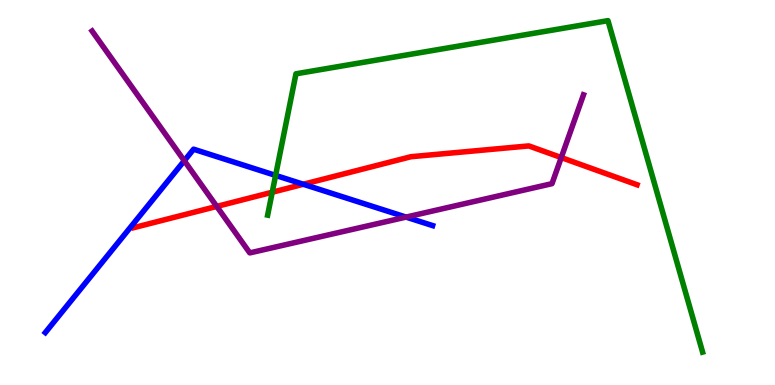[{'lines': ['blue', 'red'], 'intersections': [{'x': 3.91, 'y': 5.21}]}, {'lines': ['green', 'red'], 'intersections': [{'x': 3.51, 'y': 5.01}]}, {'lines': ['purple', 'red'], 'intersections': [{'x': 2.8, 'y': 4.64}, {'x': 7.24, 'y': 5.91}]}, {'lines': ['blue', 'green'], 'intersections': [{'x': 3.56, 'y': 5.44}]}, {'lines': ['blue', 'purple'], 'intersections': [{'x': 2.38, 'y': 5.82}, {'x': 5.24, 'y': 4.36}]}, {'lines': ['green', 'purple'], 'intersections': []}]